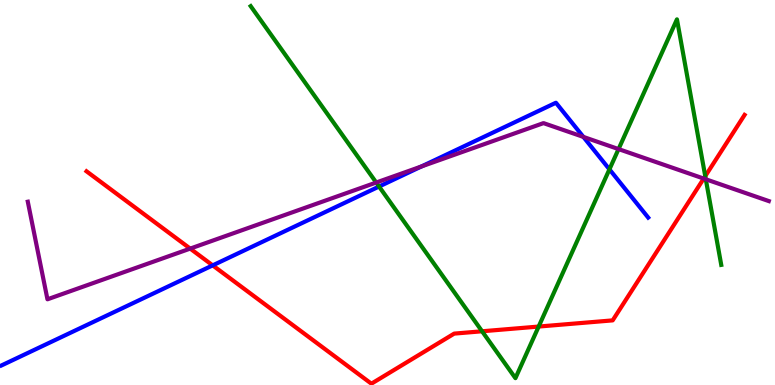[{'lines': ['blue', 'red'], 'intersections': [{'x': 2.74, 'y': 3.11}]}, {'lines': ['green', 'red'], 'intersections': [{'x': 6.22, 'y': 1.4}, {'x': 6.95, 'y': 1.52}, {'x': 9.1, 'y': 5.42}]}, {'lines': ['purple', 'red'], 'intersections': [{'x': 2.45, 'y': 3.54}, {'x': 9.08, 'y': 5.36}]}, {'lines': ['blue', 'green'], 'intersections': [{'x': 4.89, 'y': 5.15}, {'x': 7.86, 'y': 5.6}]}, {'lines': ['blue', 'purple'], 'intersections': [{'x': 5.44, 'y': 5.68}, {'x': 7.53, 'y': 6.44}]}, {'lines': ['green', 'purple'], 'intersections': [{'x': 4.85, 'y': 5.26}, {'x': 7.98, 'y': 6.13}, {'x': 9.11, 'y': 5.34}]}]